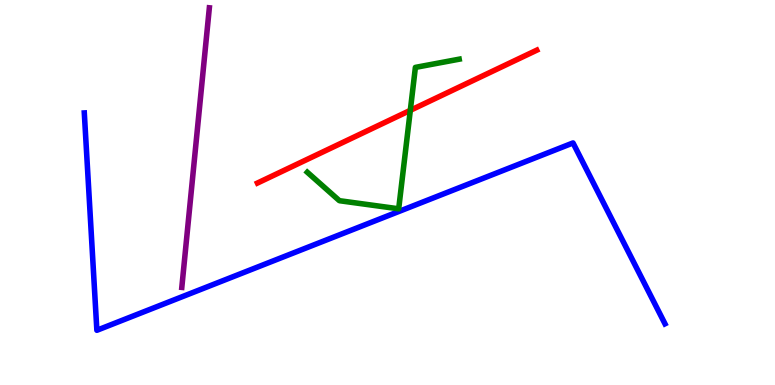[{'lines': ['blue', 'red'], 'intersections': []}, {'lines': ['green', 'red'], 'intersections': [{'x': 5.29, 'y': 7.13}]}, {'lines': ['purple', 'red'], 'intersections': []}, {'lines': ['blue', 'green'], 'intersections': []}, {'lines': ['blue', 'purple'], 'intersections': []}, {'lines': ['green', 'purple'], 'intersections': []}]